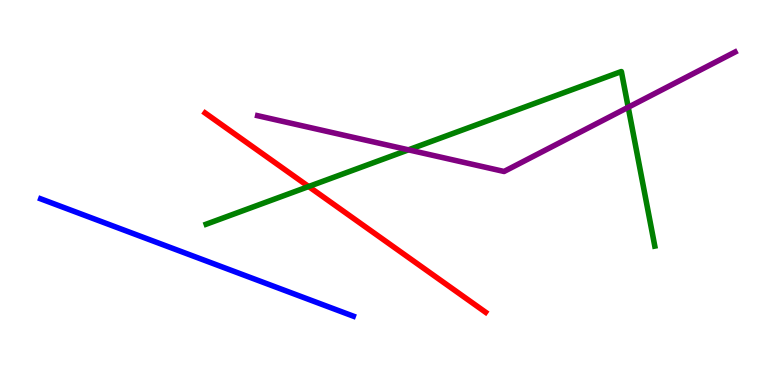[{'lines': ['blue', 'red'], 'intersections': []}, {'lines': ['green', 'red'], 'intersections': [{'x': 3.98, 'y': 5.16}]}, {'lines': ['purple', 'red'], 'intersections': []}, {'lines': ['blue', 'green'], 'intersections': []}, {'lines': ['blue', 'purple'], 'intersections': []}, {'lines': ['green', 'purple'], 'intersections': [{'x': 5.27, 'y': 6.11}, {'x': 8.11, 'y': 7.21}]}]